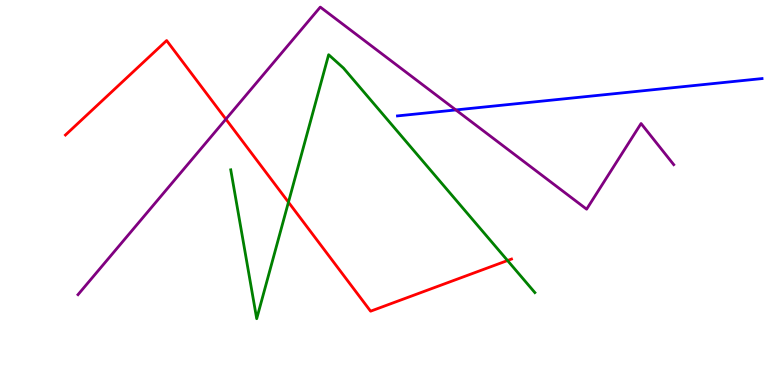[{'lines': ['blue', 'red'], 'intersections': []}, {'lines': ['green', 'red'], 'intersections': [{'x': 3.72, 'y': 4.75}, {'x': 6.55, 'y': 3.23}]}, {'lines': ['purple', 'red'], 'intersections': [{'x': 2.91, 'y': 6.91}]}, {'lines': ['blue', 'green'], 'intersections': []}, {'lines': ['blue', 'purple'], 'intersections': [{'x': 5.88, 'y': 7.14}]}, {'lines': ['green', 'purple'], 'intersections': []}]